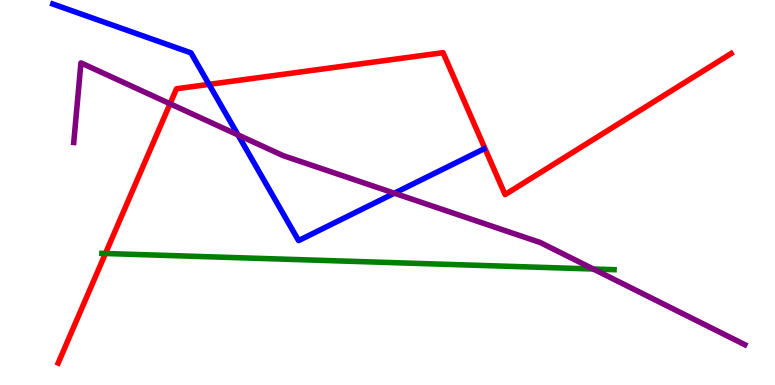[{'lines': ['blue', 'red'], 'intersections': [{'x': 2.7, 'y': 7.81}]}, {'lines': ['green', 'red'], 'intersections': [{'x': 1.36, 'y': 3.42}]}, {'lines': ['purple', 'red'], 'intersections': [{'x': 2.19, 'y': 7.3}]}, {'lines': ['blue', 'green'], 'intersections': []}, {'lines': ['blue', 'purple'], 'intersections': [{'x': 3.07, 'y': 6.5}, {'x': 5.09, 'y': 4.98}]}, {'lines': ['green', 'purple'], 'intersections': [{'x': 7.66, 'y': 3.01}]}]